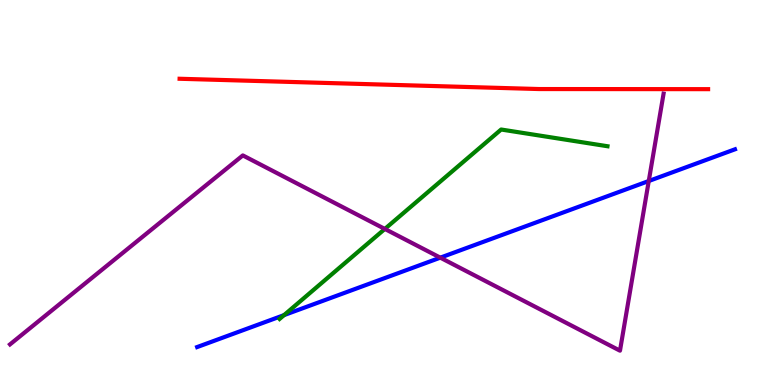[{'lines': ['blue', 'red'], 'intersections': []}, {'lines': ['green', 'red'], 'intersections': []}, {'lines': ['purple', 'red'], 'intersections': []}, {'lines': ['blue', 'green'], 'intersections': [{'x': 3.66, 'y': 1.82}]}, {'lines': ['blue', 'purple'], 'intersections': [{'x': 5.68, 'y': 3.31}, {'x': 8.37, 'y': 5.3}]}, {'lines': ['green', 'purple'], 'intersections': [{'x': 4.97, 'y': 4.05}]}]